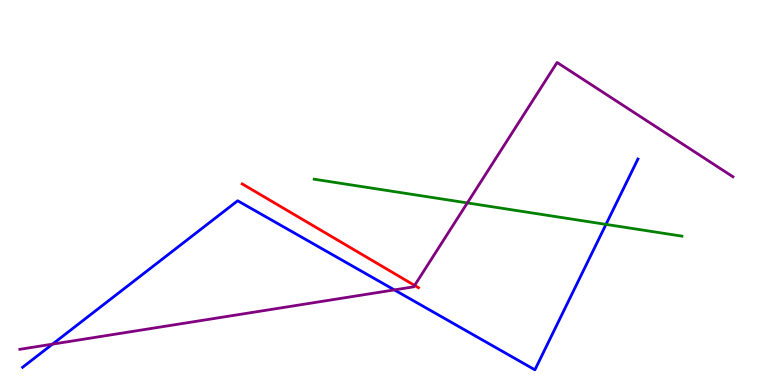[{'lines': ['blue', 'red'], 'intersections': []}, {'lines': ['green', 'red'], 'intersections': []}, {'lines': ['purple', 'red'], 'intersections': [{'x': 5.35, 'y': 2.59}]}, {'lines': ['blue', 'green'], 'intersections': [{'x': 7.82, 'y': 4.17}]}, {'lines': ['blue', 'purple'], 'intersections': [{'x': 0.677, 'y': 1.06}, {'x': 5.09, 'y': 2.47}]}, {'lines': ['green', 'purple'], 'intersections': [{'x': 6.03, 'y': 4.73}]}]